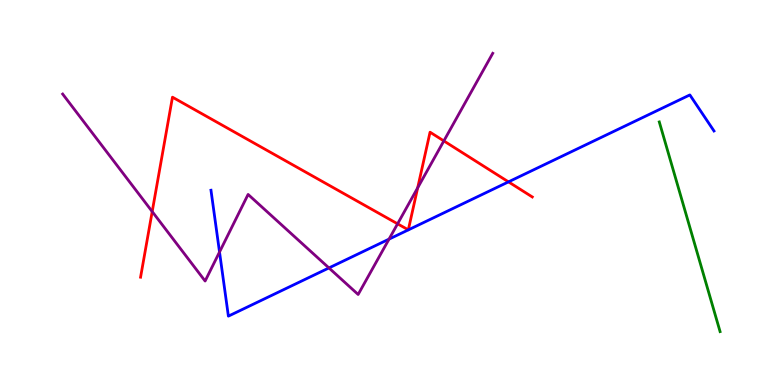[{'lines': ['blue', 'red'], 'intersections': [{'x': 6.56, 'y': 5.28}]}, {'lines': ['green', 'red'], 'intersections': []}, {'lines': ['purple', 'red'], 'intersections': [{'x': 1.96, 'y': 4.5}, {'x': 5.13, 'y': 4.19}, {'x': 5.39, 'y': 5.12}, {'x': 5.73, 'y': 6.34}]}, {'lines': ['blue', 'green'], 'intersections': []}, {'lines': ['blue', 'purple'], 'intersections': [{'x': 2.83, 'y': 3.45}, {'x': 4.24, 'y': 3.04}, {'x': 5.02, 'y': 3.79}]}, {'lines': ['green', 'purple'], 'intersections': []}]